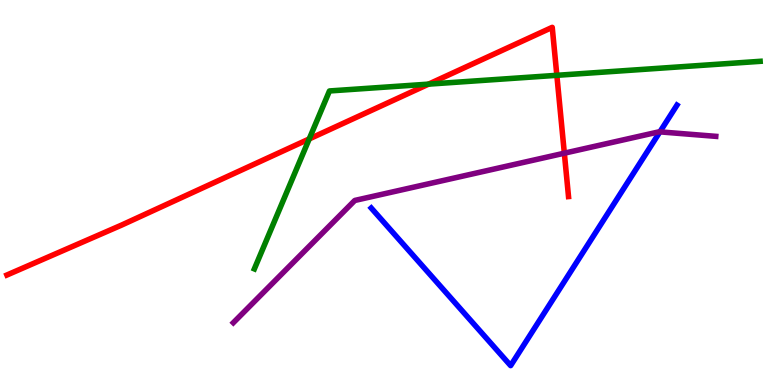[{'lines': ['blue', 'red'], 'intersections': []}, {'lines': ['green', 'red'], 'intersections': [{'x': 3.99, 'y': 6.39}, {'x': 5.53, 'y': 7.81}, {'x': 7.19, 'y': 8.04}]}, {'lines': ['purple', 'red'], 'intersections': [{'x': 7.28, 'y': 6.02}]}, {'lines': ['blue', 'green'], 'intersections': []}, {'lines': ['blue', 'purple'], 'intersections': [{'x': 8.51, 'y': 6.58}]}, {'lines': ['green', 'purple'], 'intersections': []}]